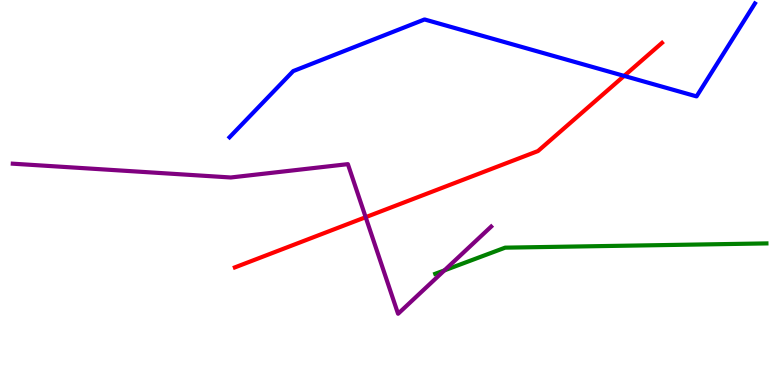[{'lines': ['blue', 'red'], 'intersections': [{'x': 8.05, 'y': 8.03}]}, {'lines': ['green', 'red'], 'intersections': []}, {'lines': ['purple', 'red'], 'intersections': [{'x': 4.72, 'y': 4.36}]}, {'lines': ['blue', 'green'], 'intersections': []}, {'lines': ['blue', 'purple'], 'intersections': []}, {'lines': ['green', 'purple'], 'intersections': [{'x': 5.73, 'y': 2.98}]}]